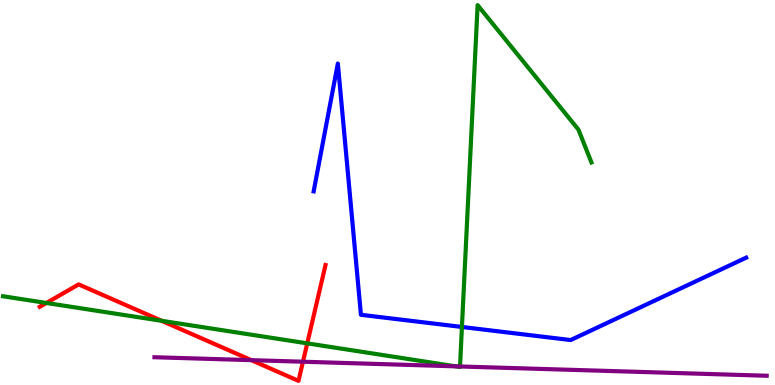[{'lines': ['blue', 'red'], 'intersections': []}, {'lines': ['green', 'red'], 'intersections': [{'x': 0.599, 'y': 2.13}, {'x': 2.09, 'y': 1.67}, {'x': 3.96, 'y': 1.08}]}, {'lines': ['purple', 'red'], 'intersections': [{'x': 3.24, 'y': 0.645}, {'x': 3.91, 'y': 0.605}]}, {'lines': ['blue', 'green'], 'intersections': [{'x': 5.96, 'y': 1.51}]}, {'lines': ['blue', 'purple'], 'intersections': []}, {'lines': ['green', 'purple'], 'intersections': [{'x': 5.88, 'y': 0.485}, {'x': 5.94, 'y': 0.481}]}]